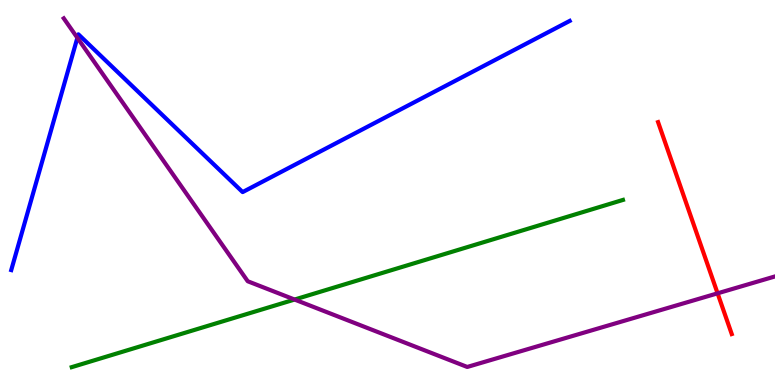[{'lines': ['blue', 'red'], 'intersections': []}, {'lines': ['green', 'red'], 'intersections': []}, {'lines': ['purple', 'red'], 'intersections': [{'x': 9.26, 'y': 2.38}]}, {'lines': ['blue', 'green'], 'intersections': []}, {'lines': ['blue', 'purple'], 'intersections': [{'x': 0.998, 'y': 9.02}]}, {'lines': ['green', 'purple'], 'intersections': [{'x': 3.8, 'y': 2.22}]}]